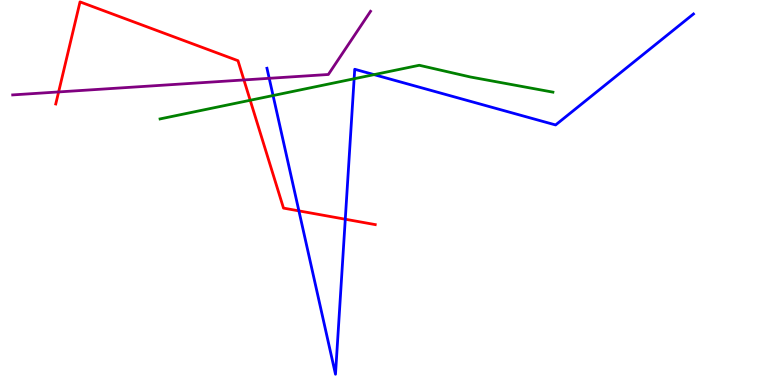[{'lines': ['blue', 'red'], 'intersections': [{'x': 3.86, 'y': 4.52}, {'x': 4.46, 'y': 4.31}]}, {'lines': ['green', 'red'], 'intersections': [{'x': 3.23, 'y': 7.4}]}, {'lines': ['purple', 'red'], 'intersections': [{'x': 0.756, 'y': 7.61}, {'x': 3.15, 'y': 7.92}]}, {'lines': ['blue', 'green'], 'intersections': [{'x': 3.52, 'y': 7.52}, {'x': 4.57, 'y': 7.95}, {'x': 4.83, 'y': 8.06}]}, {'lines': ['blue', 'purple'], 'intersections': [{'x': 3.47, 'y': 7.97}]}, {'lines': ['green', 'purple'], 'intersections': []}]